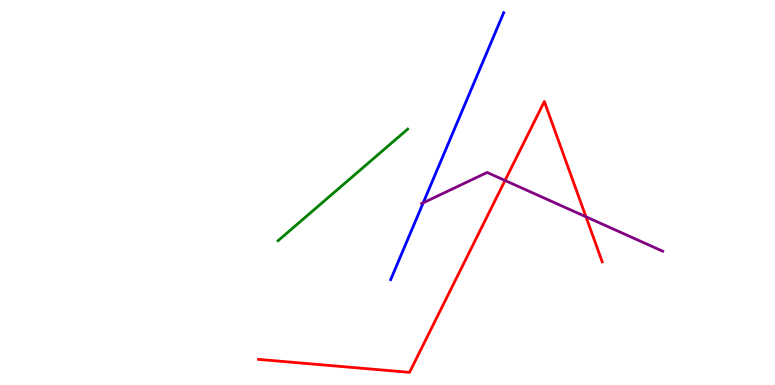[{'lines': ['blue', 'red'], 'intersections': []}, {'lines': ['green', 'red'], 'intersections': []}, {'lines': ['purple', 'red'], 'intersections': [{'x': 6.52, 'y': 5.31}, {'x': 7.56, 'y': 4.37}]}, {'lines': ['blue', 'green'], 'intersections': []}, {'lines': ['blue', 'purple'], 'intersections': [{'x': 5.46, 'y': 4.73}]}, {'lines': ['green', 'purple'], 'intersections': []}]